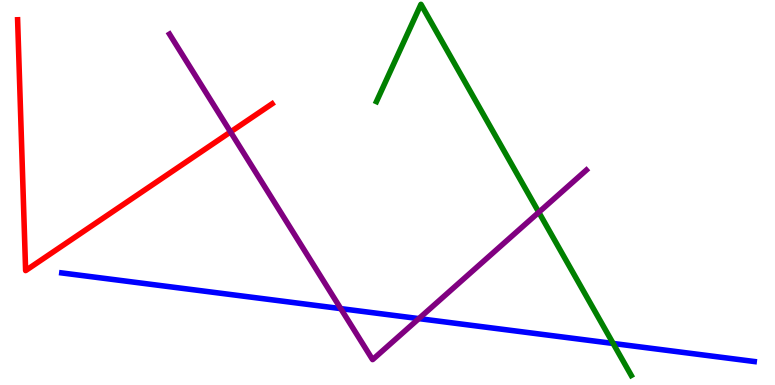[{'lines': ['blue', 'red'], 'intersections': []}, {'lines': ['green', 'red'], 'intersections': []}, {'lines': ['purple', 'red'], 'intersections': [{'x': 2.97, 'y': 6.57}]}, {'lines': ['blue', 'green'], 'intersections': [{'x': 7.91, 'y': 1.08}]}, {'lines': ['blue', 'purple'], 'intersections': [{'x': 4.4, 'y': 1.98}, {'x': 5.4, 'y': 1.72}]}, {'lines': ['green', 'purple'], 'intersections': [{'x': 6.95, 'y': 4.49}]}]